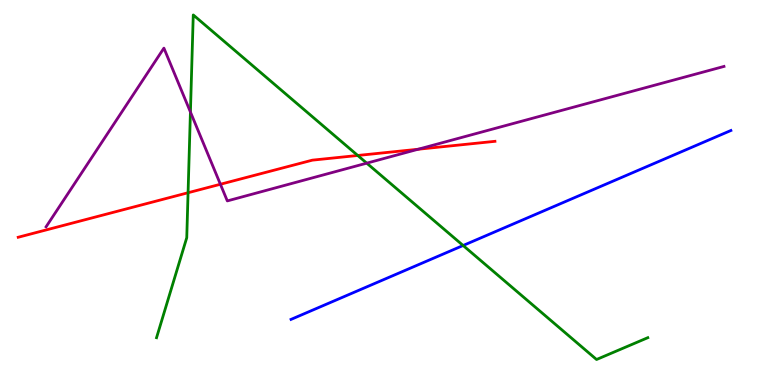[{'lines': ['blue', 'red'], 'intersections': []}, {'lines': ['green', 'red'], 'intersections': [{'x': 2.43, 'y': 4.99}, {'x': 4.62, 'y': 5.96}]}, {'lines': ['purple', 'red'], 'intersections': [{'x': 2.84, 'y': 5.21}, {'x': 5.4, 'y': 6.12}]}, {'lines': ['blue', 'green'], 'intersections': [{'x': 5.98, 'y': 3.62}]}, {'lines': ['blue', 'purple'], 'intersections': []}, {'lines': ['green', 'purple'], 'intersections': [{'x': 2.46, 'y': 7.09}, {'x': 4.73, 'y': 5.76}]}]